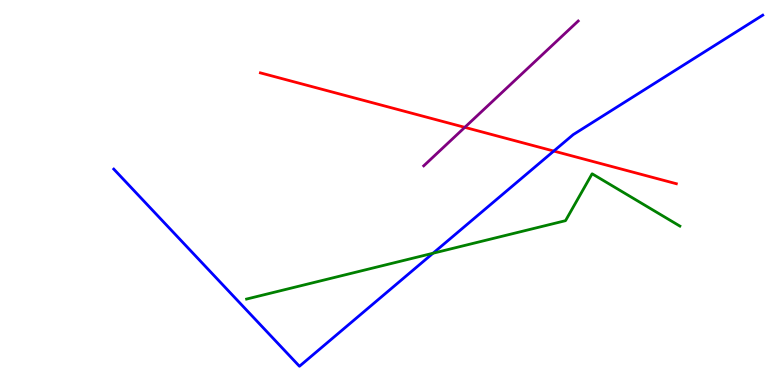[{'lines': ['blue', 'red'], 'intersections': [{'x': 7.15, 'y': 6.08}]}, {'lines': ['green', 'red'], 'intersections': []}, {'lines': ['purple', 'red'], 'intersections': [{'x': 6.0, 'y': 6.69}]}, {'lines': ['blue', 'green'], 'intersections': [{'x': 5.59, 'y': 3.42}]}, {'lines': ['blue', 'purple'], 'intersections': []}, {'lines': ['green', 'purple'], 'intersections': []}]